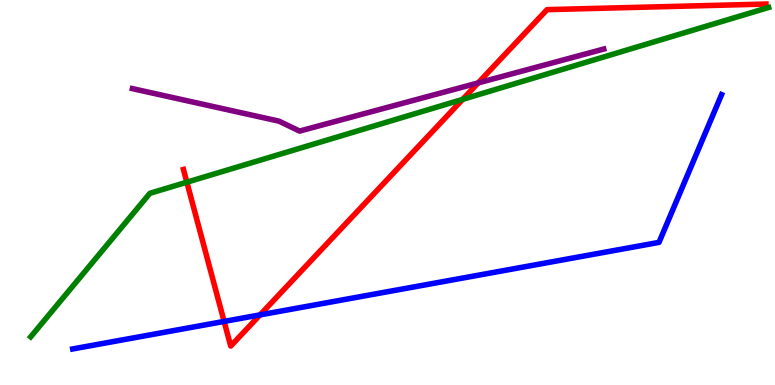[{'lines': ['blue', 'red'], 'intersections': [{'x': 2.89, 'y': 1.65}, {'x': 3.36, 'y': 1.82}]}, {'lines': ['green', 'red'], 'intersections': [{'x': 2.41, 'y': 5.27}, {'x': 5.97, 'y': 7.42}]}, {'lines': ['purple', 'red'], 'intersections': [{'x': 6.17, 'y': 7.85}]}, {'lines': ['blue', 'green'], 'intersections': []}, {'lines': ['blue', 'purple'], 'intersections': []}, {'lines': ['green', 'purple'], 'intersections': []}]